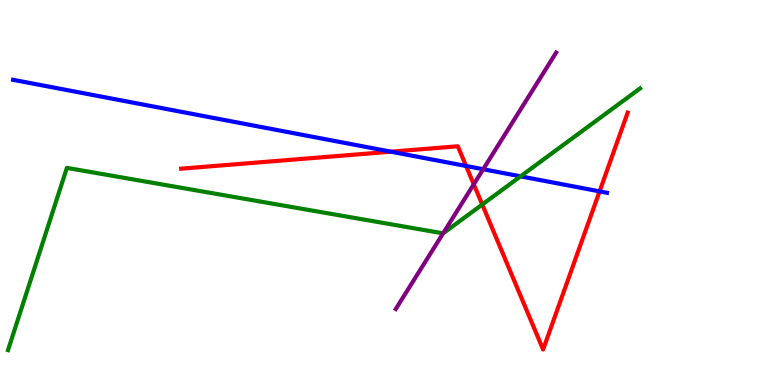[{'lines': ['blue', 'red'], 'intersections': [{'x': 5.04, 'y': 6.06}, {'x': 6.01, 'y': 5.69}, {'x': 7.74, 'y': 5.03}]}, {'lines': ['green', 'red'], 'intersections': [{'x': 6.22, 'y': 4.69}]}, {'lines': ['purple', 'red'], 'intersections': [{'x': 6.11, 'y': 5.21}]}, {'lines': ['blue', 'green'], 'intersections': [{'x': 6.72, 'y': 5.42}]}, {'lines': ['blue', 'purple'], 'intersections': [{'x': 6.23, 'y': 5.6}]}, {'lines': ['green', 'purple'], 'intersections': [{'x': 5.72, 'y': 3.94}]}]